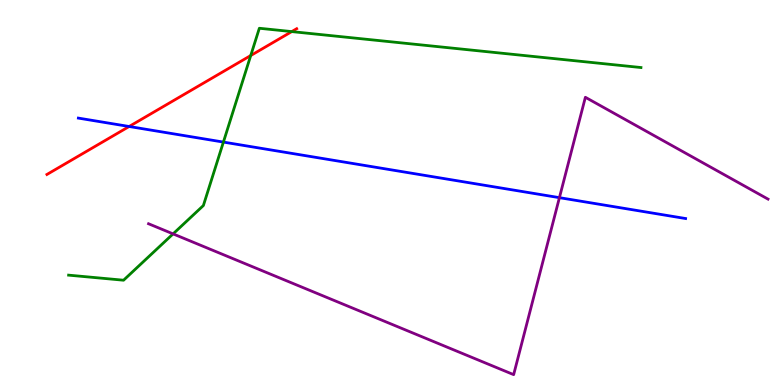[{'lines': ['blue', 'red'], 'intersections': [{'x': 1.67, 'y': 6.71}]}, {'lines': ['green', 'red'], 'intersections': [{'x': 3.24, 'y': 8.56}, {'x': 3.76, 'y': 9.18}]}, {'lines': ['purple', 'red'], 'intersections': []}, {'lines': ['blue', 'green'], 'intersections': [{'x': 2.88, 'y': 6.31}]}, {'lines': ['blue', 'purple'], 'intersections': [{'x': 7.22, 'y': 4.87}]}, {'lines': ['green', 'purple'], 'intersections': [{'x': 2.23, 'y': 3.93}]}]